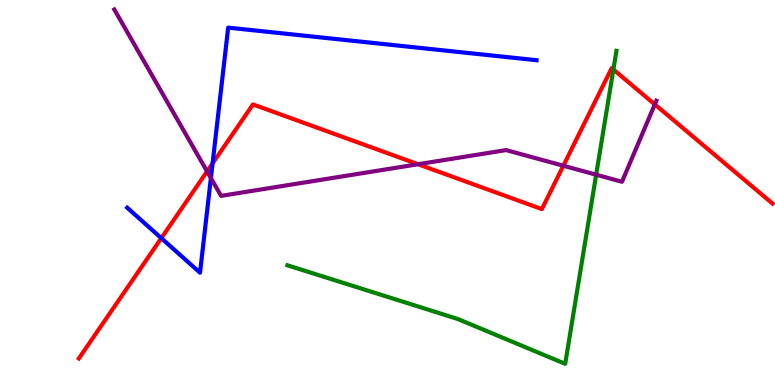[{'lines': ['blue', 'red'], 'intersections': [{'x': 2.08, 'y': 3.81}, {'x': 2.74, 'y': 5.76}]}, {'lines': ['green', 'red'], 'intersections': [{'x': 7.91, 'y': 8.19}]}, {'lines': ['purple', 'red'], 'intersections': [{'x': 2.67, 'y': 5.55}, {'x': 5.39, 'y': 5.73}, {'x': 7.27, 'y': 5.69}, {'x': 8.45, 'y': 7.29}]}, {'lines': ['blue', 'green'], 'intersections': []}, {'lines': ['blue', 'purple'], 'intersections': [{'x': 2.72, 'y': 5.37}]}, {'lines': ['green', 'purple'], 'intersections': [{'x': 7.69, 'y': 5.46}]}]